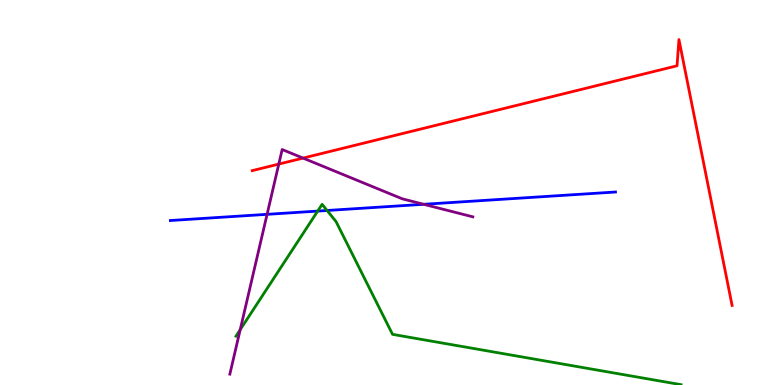[{'lines': ['blue', 'red'], 'intersections': []}, {'lines': ['green', 'red'], 'intersections': []}, {'lines': ['purple', 'red'], 'intersections': [{'x': 3.6, 'y': 5.74}, {'x': 3.91, 'y': 5.89}]}, {'lines': ['blue', 'green'], 'intersections': [{'x': 4.1, 'y': 4.52}, {'x': 4.22, 'y': 4.53}]}, {'lines': ['blue', 'purple'], 'intersections': [{'x': 3.45, 'y': 4.43}, {'x': 5.47, 'y': 4.69}]}, {'lines': ['green', 'purple'], 'intersections': [{'x': 3.1, 'y': 1.44}]}]